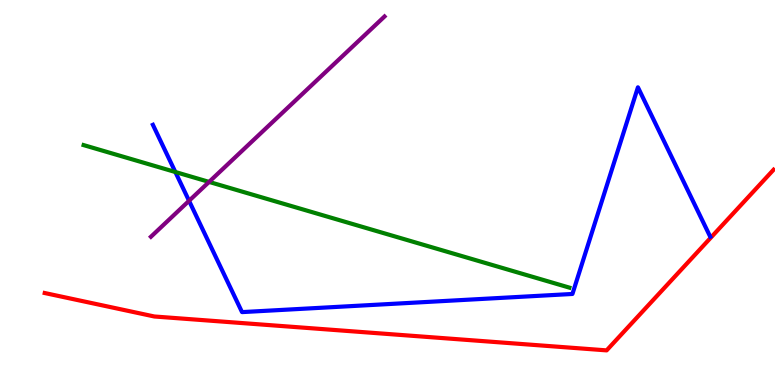[{'lines': ['blue', 'red'], 'intersections': []}, {'lines': ['green', 'red'], 'intersections': []}, {'lines': ['purple', 'red'], 'intersections': []}, {'lines': ['blue', 'green'], 'intersections': [{'x': 2.26, 'y': 5.53}]}, {'lines': ['blue', 'purple'], 'intersections': [{'x': 2.44, 'y': 4.78}]}, {'lines': ['green', 'purple'], 'intersections': [{'x': 2.7, 'y': 5.28}]}]